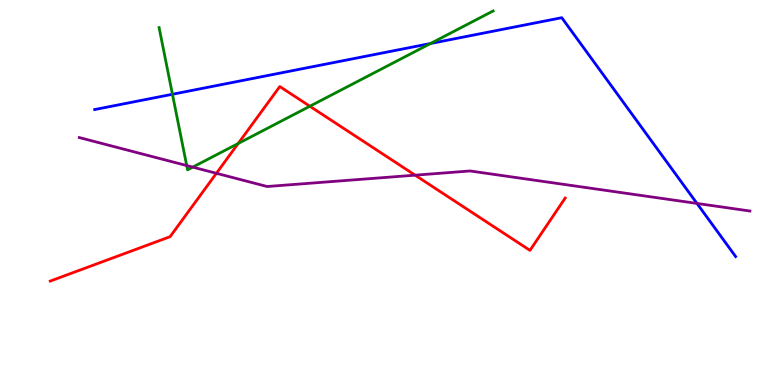[{'lines': ['blue', 'red'], 'intersections': []}, {'lines': ['green', 'red'], 'intersections': [{'x': 3.07, 'y': 6.27}, {'x': 4.0, 'y': 7.24}]}, {'lines': ['purple', 'red'], 'intersections': [{'x': 2.79, 'y': 5.5}, {'x': 5.36, 'y': 5.45}]}, {'lines': ['blue', 'green'], 'intersections': [{'x': 2.23, 'y': 7.55}, {'x': 5.56, 'y': 8.87}]}, {'lines': ['blue', 'purple'], 'intersections': [{'x': 8.99, 'y': 4.72}]}, {'lines': ['green', 'purple'], 'intersections': [{'x': 2.41, 'y': 5.7}, {'x': 2.49, 'y': 5.66}]}]